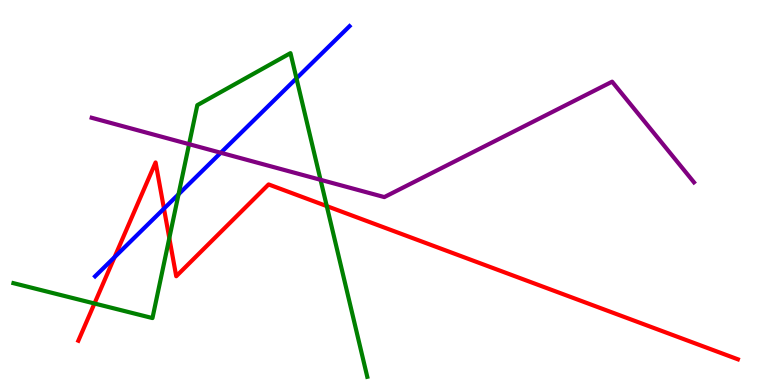[{'lines': ['blue', 'red'], 'intersections': [{'x': 1.48, 'y': 3.32}, {'x': 2.12, 'y': 4.58}]}, {'lines': ['green', 'red'], 'intersections': [{'x': 1.22, 'y': 2.12}, {'x': 2.18, 'y': 3.82}, {'x': 4.22, 'y': 4.65}]}, {'lines': ['purple', 'red'], 'intersections': []}, {'lines': ['blue', 'green'], 'intersections': [{'x': 2.3, 'y': 4.95}, {'x': 3.83, 'y': 7.96}]}, {'lines': ['blue', 'purple'], 'intersections': [{'x': 2.85, 'y': 6.03}]}, {'lines': ['green', 'purple'], 'intersections': [{'x': 2.44, 'y': 6.26}, {'x': 4.14, 'y': 5.33}]}]